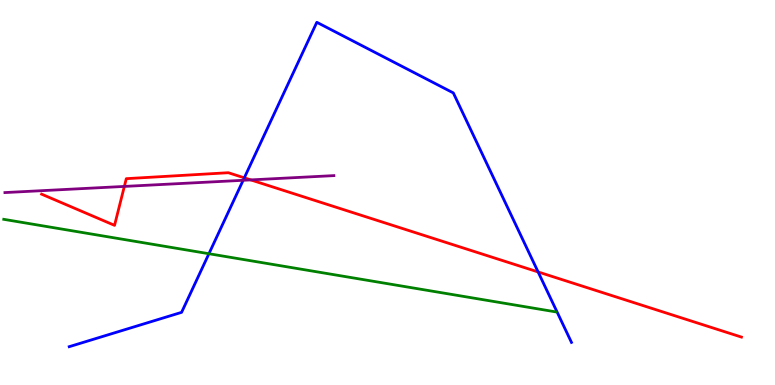[{'lines': ['blue', 'red'], 'intersections': [{'x': 3.15, 'y': 5.38}, {'x': 6.94, 'y': 2.94}]}, {'lines': ['green', 'red'], 'intersections': []}, {'lines': ['purple', 'red'], 'intersections': [{'x': 1.6, 'y': 5.16}, {'x': 3.24, 'y': 5.33}]}, {'lines': ['blue', 'green'], 'intersections': [{'x': 2.7, 'y': 3.41}]}, {'lines': ['blue', 'purple'], 'intersections': [{'x': 3.14, 'y': 5.32}]}, {'lines': ['green', 'purple'], 'intersections': []}]